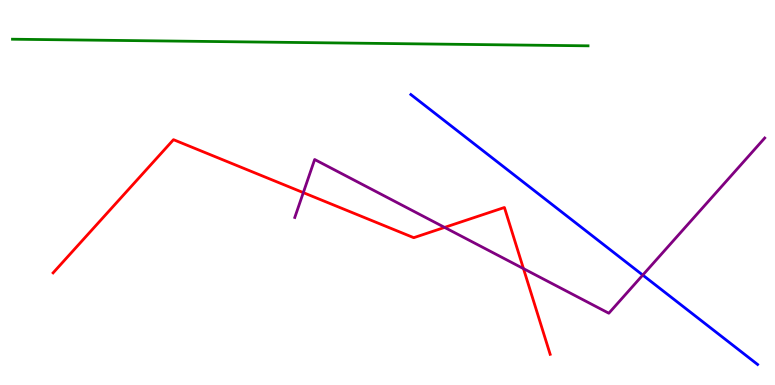[{'lines': ['blue', 'red'], 'intersections': []}, {'lines': ['green', 'red'], 'intersections': []}, {'lines': ['purple', 'red'], 'intersections': [{'x': 3.91, 'y': 5.0}, {'x': 5.74, 'y': 4.09}, {'x': 6.75, 'y': 3.02}]}, {'lines': ['blue', 'green'], 'intersections': []}, {'lines': ['blue', 'purple'], 'intersections': [{'x': 8.29, 'y': 2.86}]}, {'lines': ['green', 'purple'], 'intersections': []}]